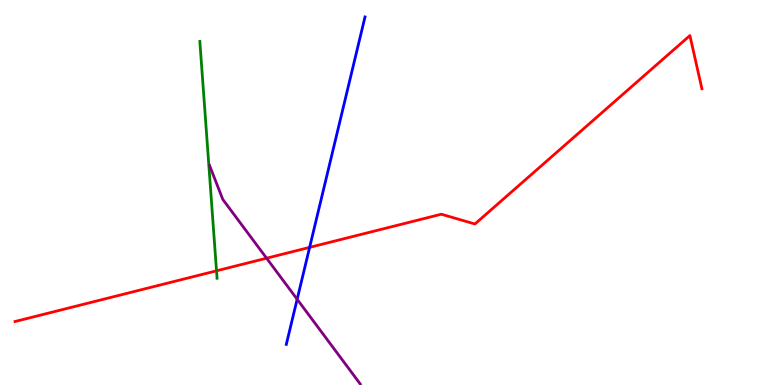[{'lines': ['blue', 'red'], 'intersections': [{'x': 4.0, 'y': 3.57}]}, {'lines': ['green', 'red'], 'intersections': [{'x': 2.79, 'y': 2.97}]}, {'lines': ['purple', 'red'], 'intersections': [{'x': 3.44, 'y': 3.29}]}, {'lines': ['blue', 'green'], 'intersections': []}, {'lines': ['blue', 'purple'], 'intersections': [{'x': 3.83, 'y': 2.23}]}, {'lines': ['green', 'purple'], 'intersections': []}]